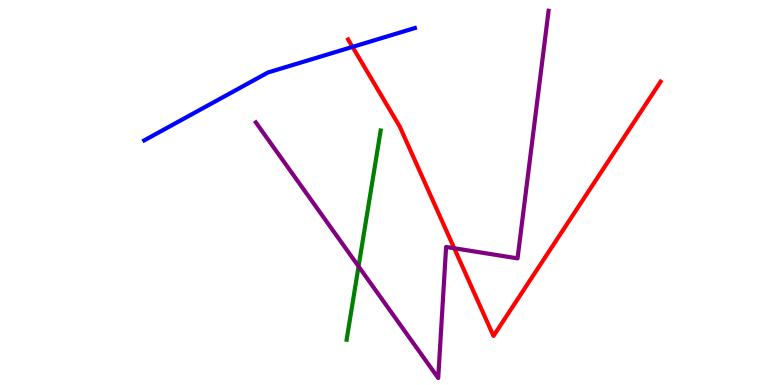[{'lines': ['blue', 'red'], 'intersections': [{'x': 4.55, 'y': 8.78}]}, {'lines': ['green', 'red'], 'intersections': []}, {'lines': ['purple', 'red'], 'intersections': [{'x': 5.86, 'y': 3.55}]}, {'lines': ['blue', 'green'], 'intersections': []}, {'lines': ['blue', 'purple'], 'intersections': []}, {'lines': ['green', 'purple'], 'intersections': [{'x': 4.63, 'y': 3.08}]}]